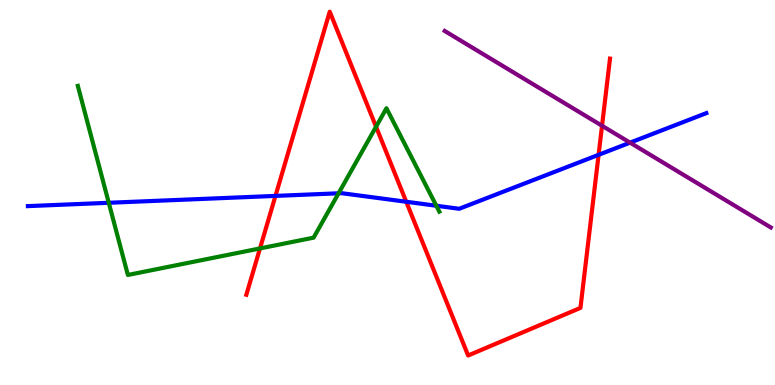[{'lines': ['blue', 'red'], 'intersections': [{'x': 3.55, 'y': 4.91}, {'x': 5.24, 'y': 4.76}, {'x': 7.72, 'y': 5.98}]}, {'lines': ['green', 'red'], 'intersections': [{'x': 3.35, 'y': 3.55}, {'x': 4.85, 'y': 6.71}]}, {'lines': ['purple', 'red'], 'intersections': [{'x': 7.77, 'y': 6.73}]}, {'lines': ['blue', 'green'], 'intersections': [{'x': 1.4, 'y': 4.73}, {'x': 4.37, 'y': 4.98}, {'x': 5.63, 'y': 4.66}]}, {'lines': ['blue', 'purple'], 'intersections': [{'x': 8.13, 'y': 6.29}]}, {'lines': ['green', 'purple'], 'intersections': []}]